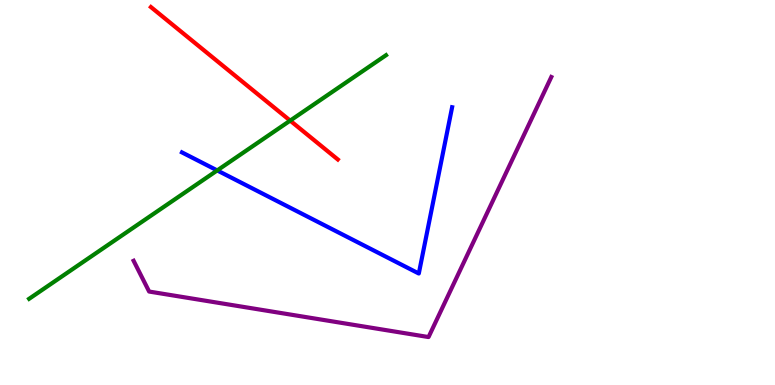[{'lines': ['blue', 'red'], 'intersections': []}, {'lines': ['green', 'red'], 'intersections': [{'x': 3.74, 'y': 6.87}]}, {'lines': ['purple', 'red'], 'intersections': []}, {'lines': ['blue', 'green'], 'intersections': [{'x': 2.8, 'y': 5.57}]}, {'lines': ['blue', 'purple'], 'intersections': []}, {'lines': ['green', 'purple'], 'intersections': []}]